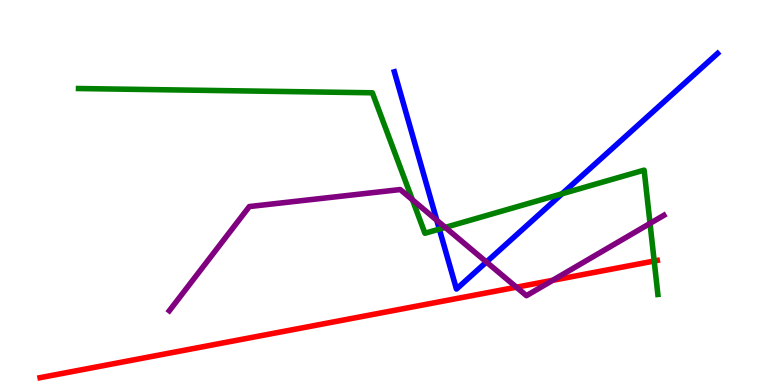[{'lines': ['blue', 'red'], 'intersections': []}, {'lines': ['green', 'red'], 'intersections': [{'x': 8.44, 'y': 3.22}]}, {'lines': ['purple', 'red'], 'intersections': [{'x': 6.66, 'y': 2.54}, {'x': 7.13, 'y': 2.72}]}, {'lines': ['blue', 'green'], 'intersections': [{'x': 5.67, 'y': 4.05}, {'x': 7.25, 'y': 4.97}]}, {'lines': ['blue', 'purple'], 'intersections': [{'x': 5.64, 'y': 4.28}, {'x': 6.28, 'y': 3.19}]}, {'lines': ['green', 'purple'], 'intersections': [{'x': 5.32, 'y': 4.81}, {'x': 5.75, 'y': 4.09}, {'x': 8.39, 'y': 4.2}]}]